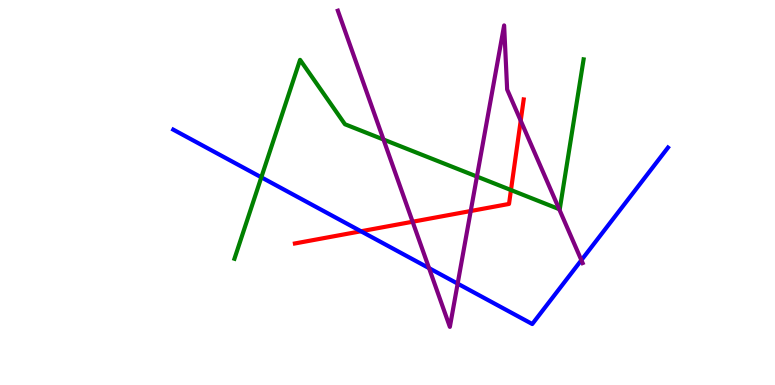[{'lines': ['blue', 'red'], 'intersections': [{'x': 4.66, 'y': 3.99}]}, {'lines': ['green', 'red'], 'intersections': [{'x': 6.59, 'y': 5.06}]}, {'lines': ['purple', 'red'], 'intersections': [{'x': 5.32, 'y': 4.24}, {'x': 6.07, 'y': 4.52}, {'x': 6.72, 'y': 6.87}]}, {'lines': ['blue', 'green'], 'intersections': [{'x': 3.37, 'y': 5.39}]}, {'lines': ['blue', 'purple'], 'intersections': [{'x': 5.54, 'y': 3.04}, {'x': 5.91, 'y': 2.63}, {'x': 7.5, 'y': 3.24}]}, {'lines': ['green', 'purple'], 'intersections': [{'x': 4.95, 'y': 6.38}, {'x': 6.15, 'y': 5.41}, {'x': 7.22, 'y': 4.57}]}]